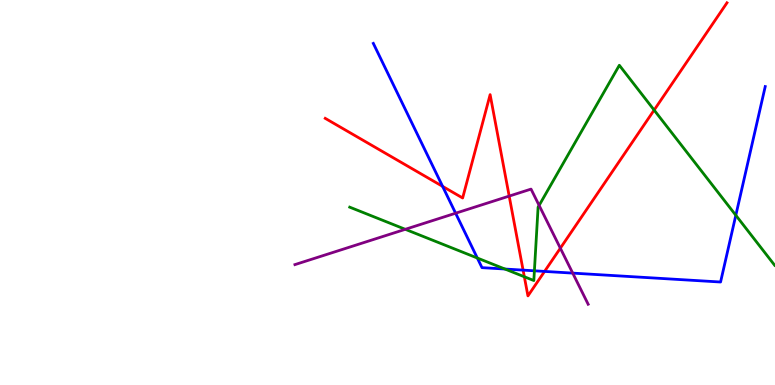[{'lines': ['blue', 'red'], 'intersections': [{'x': 5.71, 'y': 5.16}, {'x': 6.75, 'y': 2.98}, {'x': 7.03, 'y': 2.95}]}, {'lines': ['green', 'red'], 'intersections': [{'x': 6.77, 'y': 2.81}, {'x': 8.44, 'y': 7.14}]}, {'lines': ['purple', 'red'], 'intersections': [{'x': 6.57, 'y': 4.91}, {'x': 7.23, 'y': 3.55}]}, {'lines': ['blue', 'green'], 'intersections': [{'x': 6.16, 'y': 3.3}, {'x': 6.52, 'y': 3.01}, {'x': 6.9, 'y': 2.97}, {'x': 9.49, 'y': 4.41}]}, {'lines': ['blue', 'purple'], 'intersections': [{'x': 5.88, 'y': 4.46}, {'x': 7.39, 'y': 2.91}]}, {'lines': ['green', 'purple'], 'intersections': [{'x': 5.23, 'y': 4.04}, {'x': 6.96, 'y': 4.67}]}]